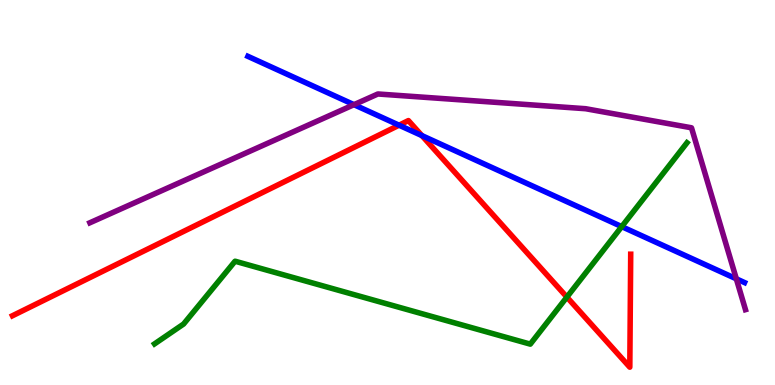[{'lines': ['blue', 'red'], 'intersections': [{'x': 5.15, 'y': 6.75}, {'x': 5.44, 'y': 6.48}]}, {'lines': ['green', 'red'], 'intersections': [{'x': 7.31, 'y': 2.28}]}, {'lines': ['purple', 'red'], 'intersections': []}, {'lines': ['blue', 'green'], 'intersections': [{'x': 8.02, 'y': 4.11}]}, {'lines': ['blue', 'purple'], 'intersections': [{'x': 4.57, 'y': 7.28}, {'x': 9.5, 'y': 2.76}]}, {'lines': ['green', 'purple'], 'intersections': []}]